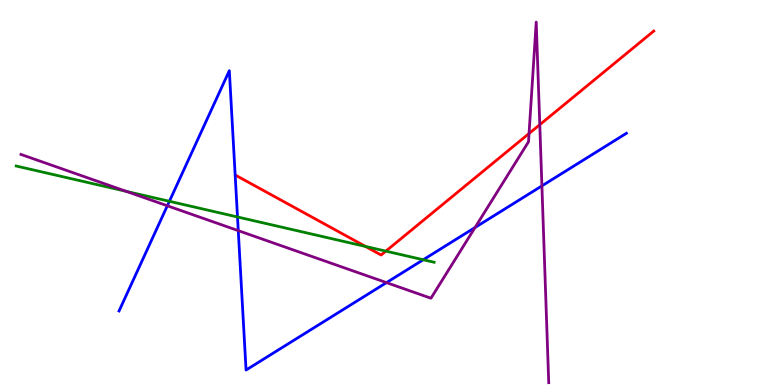[{'lines': ['blue', 'red'], 'intersections': []}, {'lines': ['green', 'red'], 'intersections': [{'x': 4.72, 'y': 3.6}, {'x': 4.98, 'y': 3.48}]}, {'lines': ['purple', 'red'], 'intersections': [{'x': 6.83, 'y': 6.53}, {'x': 6.96, 'y': 6.76}]}, {'lines': ['blue', 'green'], 'intersections': [{'x': 2.19, 'y': 4.77}, {'x': 3.06, 'y': 4.36}, {'x': 5.46, 'y': 3.25}]}, {'lines': ['blue', 'purple'], 'intersections': [{'x': 2.16, 'y': 4.66}, {'x': 3.07, 'y': 4.01}, {'x': 4.99, 'y': 2.66}, {'x': 6.13, 'y': 4.09}, {'x': 6.99, 'y': 5.17}]}, {'lines': ['green', 'purple'], 'intersections': [{'x': 1.63, 'y': 5.03}]}]